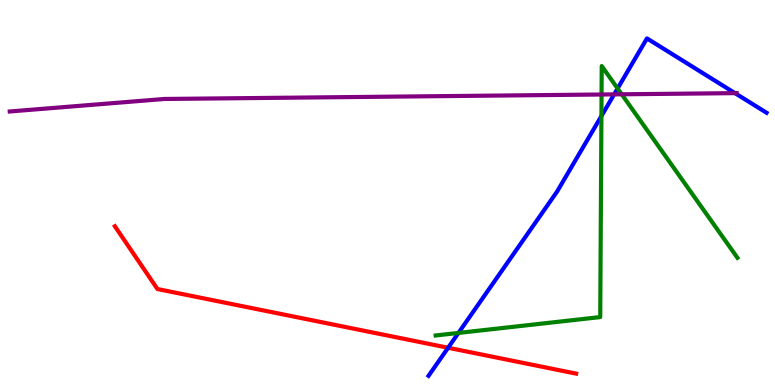[{'lines': ['blue', 'red'], 'intersections': [{'x': 5.78, 'y': 0.967}]}, {'lines': ['green', 'red'], 'intersections': []}, {'lines': ['purple', 'red'], 'intersections': []}, {'lines': ['blue', 'green'], 'intersections': [{'x': 5.92, 'y': 1.35}, {'x': 7.76, 'y': 6.99}, {'x': 7.97, 'y': 7.7}]}, {'lines': ['blue', 'purple'], 'intersections': [{'x': 7.92, 'y': 7.55}, {'x': 9.48, 'y': 7.58}]}, {'lines': ['green', 'purple'], 'intersections': [{'x': 7.76, 'y': 7.55}, {'x': 8.02, 'y': 7.55}]}]